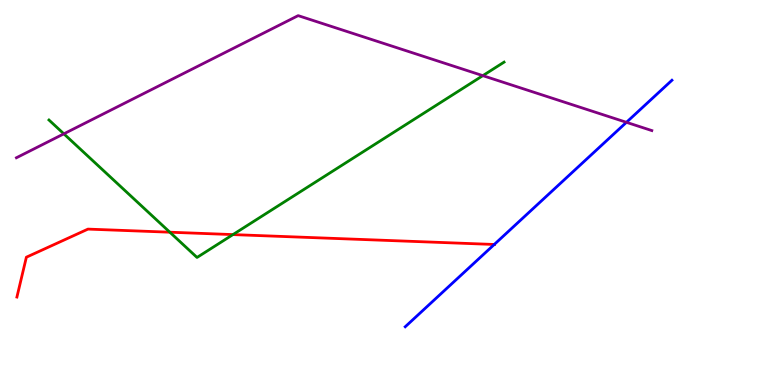[{'lines': ['blue', 'red'], 'intersections': [{'x': 6.38, 'y': 3.65}]}, {'lines': ['green', 'red'], 'intersections': [{'x': 2.19, 'y': 3.97}, {'x': 3.01, 'y': 3.91}]}, {'lines': ['purple', 'red'], 'intersections': []}, {'lines': ['blue', 'green'], 'intersections': []}, {'lines': ['blue', 'purple'], 'intersections': [{'x': 8.08, 'y': 6.82}]}, {'lines': ['green', 'purple'], 'intersections': [{'x': 0.824, 'y': 6.52}, {'x': 6.23, 'y': 8.04}]}]